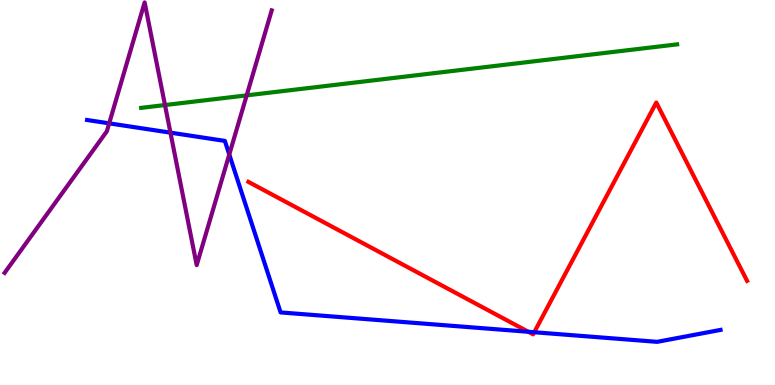[{'lines': ['blue', 'red'], 'intersections': [{'x': 6.82, 'y': 1.38}, {'x': 6.89, 'y': 1.37}]}, {'lines': ['green', 'red'], 'intersections': []}, {'lines': ['purple', 'red'], 'intersections': []}, {'lines': ['blue', 'green'], 'intersections': []}, {'lines': ['blue', 'purple'], 'intersections': [{'x': 1.41, 'y': 6.8}, {'x': 2.2, 'y': 6.55}, {'x': 2.96, 'y': 5.99}]}, {'lines': ['green', 'purple'], 'intersections': [{'x': 2.13, 'y': 7.27}, {'x': 3.18, 'y': 7.52}]}]